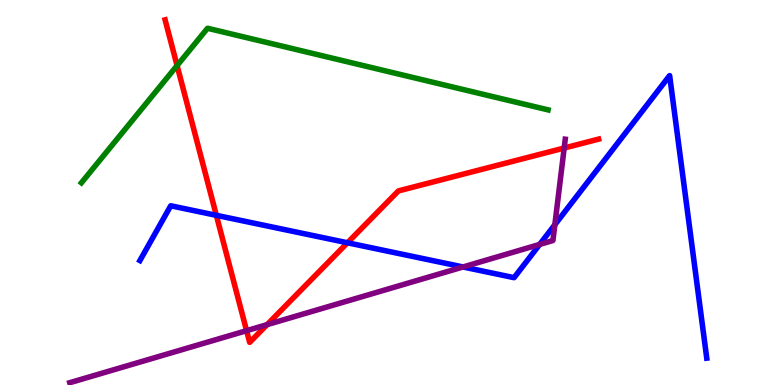[{'lines': ['blue', 'red'], 'intersections': [{'x': 2.79, 'y': 4.41}, {'x': 4.48, 'y': 3.69}]}, {'lines': ['green', 'red'], 'intersections': [{'x': 2.28, 'y': 8.3}]}, {'lines': ['purple', 'red'], 'intersections': [{'x': 3.18, 'y': 1.41}, {'x': 3.45, 'y': 1.57}, {'x': 7.28, 'y': 6.16}]}, {'lines': ['blue', 'green'], 'intersections': []}, {'lines': ['blue', 'purple'], 'intersections': [{'x': 5.97, 'y': 3.07}, {'x': 6.96, 'y': 3.65}, {'x': 7.16, 'y': 4.16}]}, {'lines': ['green', 'purple'], 'intersections': []}]